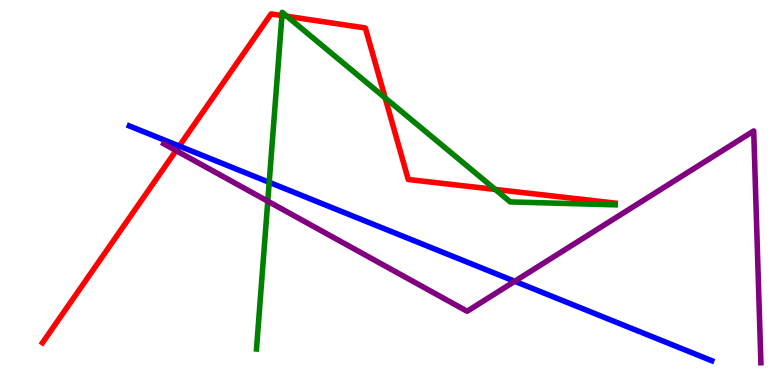[{'lines': ['blue', 'red'], 'intersections': [{'x': 2.31, 'y': 6.21}]}, {'lines': ['green', 'red'], 'intersections': [{'x': 3.64, 'y': 9.6}, {'x': 3.7, 'y': 9.58}, {'x': 4.97, 'y': 7.46}, {'x': 6.39, 'y': 5.08}]}, {'lines': ['purple', 'red'], 'intersections': [{'x': 2.27, 'y': 6.09}]}, {'lines': ['blue', 'green'], 'intersections': [{'x': 3.47, 'y': 5.26}]}, {'lines': ['blue', 'purple'], 'intersections': [{'x': 6.64, 'y': 2.69}]}, {'lines': ['green', 'purple'], 'intersections': [{'x': 3.46, 'y': 4.77}]}]